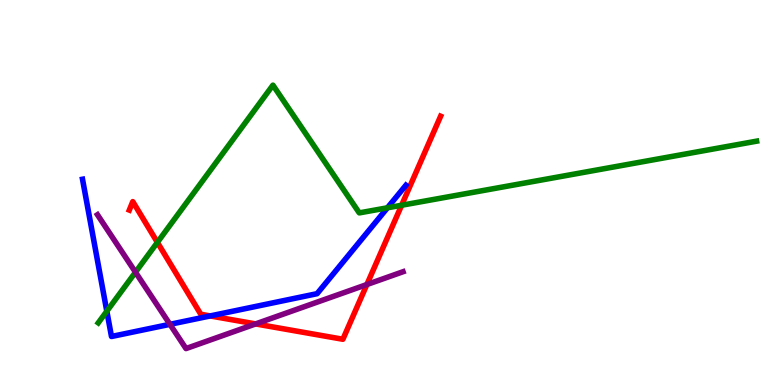[{'lines': ['blue', 'red'], 'intersections': [{'x': 2.71, 'y': 1.79}]}, {'lines': ['green', 'red'], 'intersections': [{'x': 2.03, 'y': 3.7}, {'x': 5.18, 'y': 4.67}]}, {'lines': ['purple', 'red'], 'intersections': [{'x': 3.3, 'y': 1.59}, {'x': 4.73, 'y': 2.61}]}, {'lines': ['blue', 'green'], 'intersections': [{'x': 1.38, 'y': 1.92}, {'x': 5.0, 'y': 4.6}]}, {'lines': ['blue', 'purple'], 'intersections': [{'x': 2.19, 'y': 1.58}]}, {'lines': ['green', 'purple'], 'intersections': [{'x': 1.75, 'y': 2.93}]}]